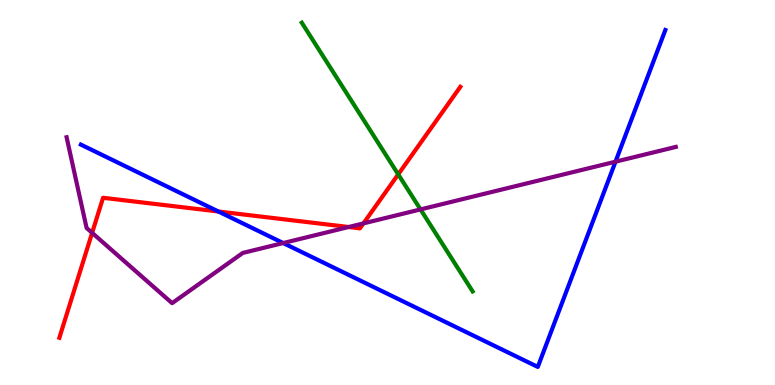[{'lines': ['blue', 'red'], 'intersections': [{'x': 2.82, 'y': 4.51}]}, {'lines': ['green', 'red'], 'intersections': [{'x': 5.14, 'y': 5.47}]}, {'lines': ['purple', 'red'], 'intersections': [{'x': 1.19, 'y': 3.95}, {'x': 4.5, 'y': 4.1}, {'x': 4.69, 'y': 4.2}]}, {'lines': ['blue', 'green'], 'intersections': []}, {'lines': ['blue', 'purple'], 'intersections': [{'x': 3.65, 'y': 3.69}, {'x': 7.94, 'y': 5.8}]}, {'lines': ['green', 'purple'], 'intersections': [{'x': 5.43, 'y': 4.56}]}]